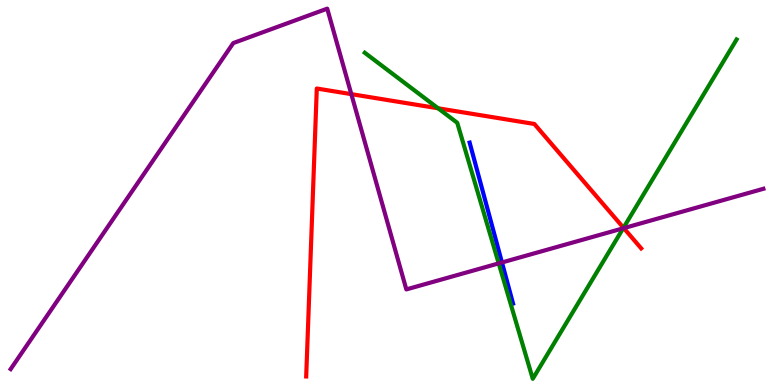[{'lines': ['blue', 'red'], 'intersections': []}, {'lines': ['green', 'red'], 'intersections': [{'x': 5.65, 'y': 7.19}, {'x': 8.05, 'y': 4.08}]}, {'lines': ['purple', 'red'], 'intersections': [{'x': 4.53, 'y': 7.55}, {'x': 8.05, 'y': 4.07}]}, {'lines': ['blue', 'green'], 'intersections': []}, {'lines': ['blue', 'purple'], 'intersections': [{'x': 6.48, 'y': 3.18}]}, {'lines': ['green', 'purple'], 'intersections': [{'x': 6.44, 'y': 3.16}, {'x': 8.04, 'y': 4.07}]}]